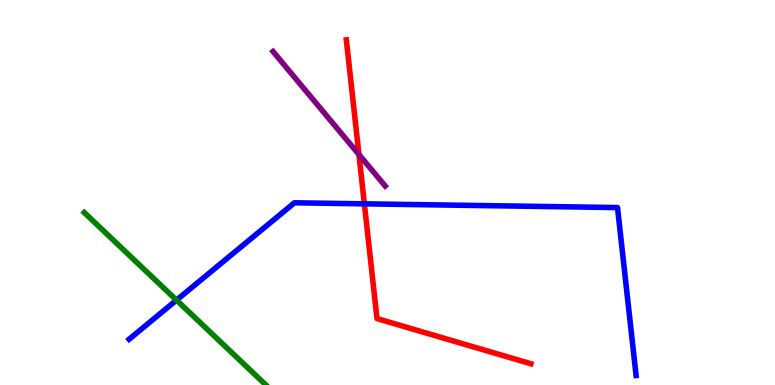[{'lines': ['blue', 'red'], 'intersections': [{'x': 4.7, 'y': 4.71}]}, {'lines': ['green', 'red'], 'intersections': []}, {'lines': ['purple', 'red'], 'intersections': [{'x': 4.63, 'y': 5.99}]}, {'lines': ['blue', 'green'], 'intersections': [{'x': 2.28, 'y': 2.2}]}, {'lines': ['blue', 'purple'], 'intersections': []}, {'lines': ['green', 'purple'], 'intersections': []}]